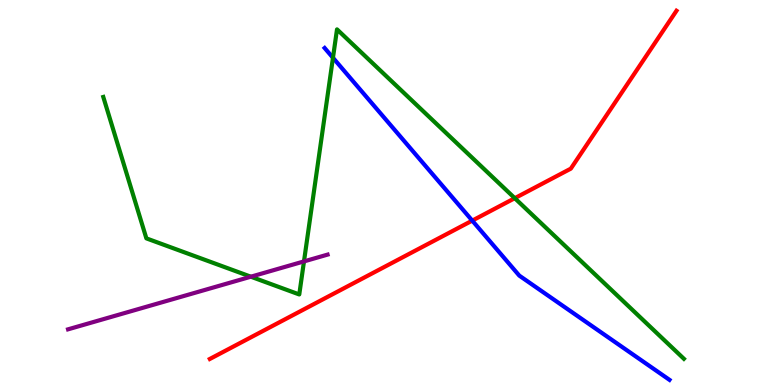[{'lines': ['blue', 'red'], 'intersections': [{'x': 6.09, 'y': 4.27}]}, {'lines': ['green', 'red'], 'intersections': [{'x': 6.64, 'y': 4.85}]}, {'lines': ['purple', 'red'], 'intersections': []}, {'lines': ['blue', 'green'], 'intersections': [{'x': 4.3, 'y': 8.5}]}, {'lines': ['blue', 'purple'], 'intersections': []}, {'lines': ['green', 'purple'], 'intersections': [{'x': 3.24, 'y': 2.81}, {'x': 3.92, 'y': 3.21}]}]